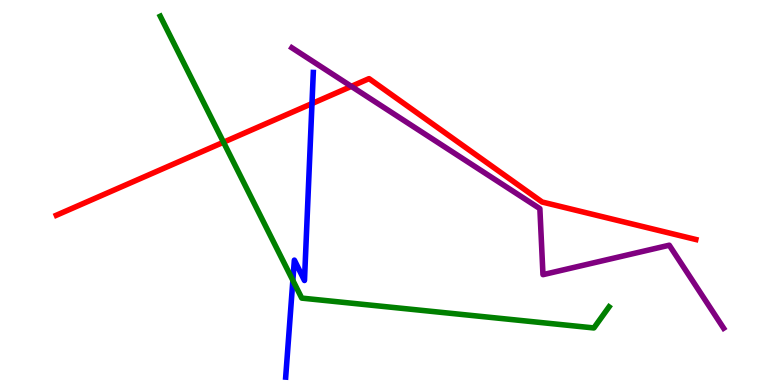[{'lines': ['blue', 'red'], 'intersections': [{'x': 4.03, 'y': 7.31}]}, {'lines': ['green', 'red'], 'intersections': [{'x': 2.88, 'y': 6.31}]}, {'lines': ['purple', 'red'], 'intersections': [{'x': 4.53, 'y': 7.76}]}, {'lines': ['blue', 'green'], 'intersections': [{'x': 3.78, 'y': 2.72}]}, {'lines': ['blue', 'purple'], 'intersections': []}, {'lines': ['green', 'purple'], 'intersections': []}]